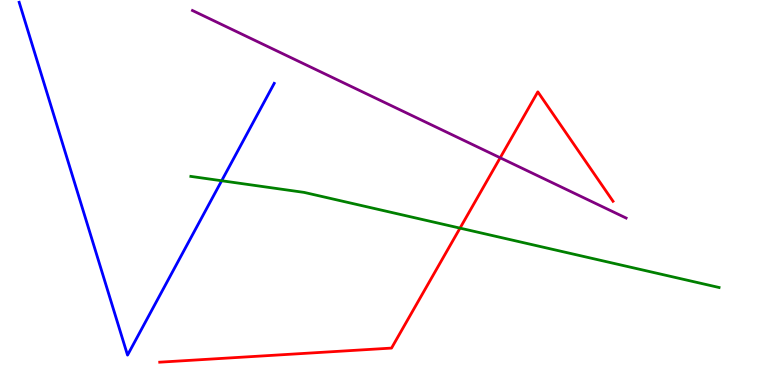[{'lines': ['blue', 'red'], 'intersections': []}, {'lines': ['green', 'red'], 'intersections': [{'x': 5.94, 'y': 4.07}]}, {'lines': ['purple', 'red'], 'intersections': [{'x': 6.45, 'y': 5.9}]}, {'lines': ['blue', 'green'], 'intersections': [{'x': 2.86, 'y': 5.31}]}, {'lines': ['blue', 'purple'], 'intersections': []}, {'lines': ['green', 'purple'], 'intersections': []}]